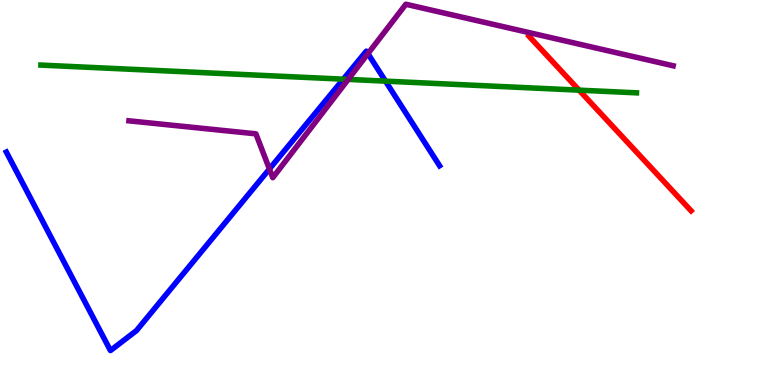[{'lines': ['blue', 'red'], 'intersections': []}, {'lines': ['green', 'red'], 'intersections': [{'x': 7.47, 'y': 7.66}]}, {'lines': ['purple', 'red'], 'intersections': []}, {'lines': ['blue', 'green'], 'intersections': [{'x': 4.43, 'y': 7.94}, {'x': 4.97, 'y': 7.89}]}, {'lines': ['blue', 'purple'], 'intersections': [{'x': 3.48, 'y': 5.61}, {'x': 4.75, 'y': 8.61}]}, {'lines': ['green', 'purple'], 'intersections': [{'x': 4.49, 'y': 7.94}]}]